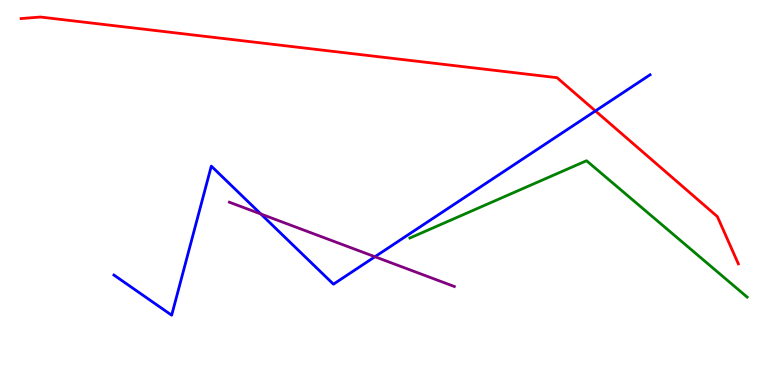[{'lines': ['blue', 'red'], 'intersections': [{'x': 7.68, 'y': 7.12}]}, {'lines': ['green', 'red'], 'intersections': []}, {'lines': ['purple', 'red'], 'intersections': []}, {'lines': ['blue', 'green'], 'intersections': []}, {'lines': ['blue', 'purple'], 'intersections': [{'x': 3.37, 'y': 4.44}, {'x': 4.84, 'y': 3.33}]}, {'lines': ['green', 'purple'], 'intersections': []}]